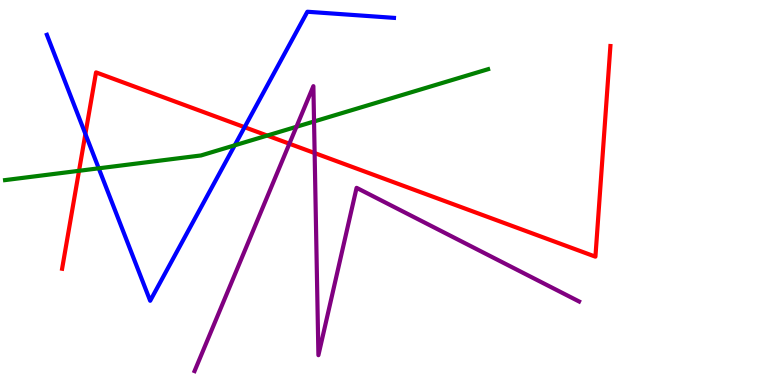[{'lines': ['blue', 'red'], 'intersections': [{'x': 1.1, 'y': 6.52}, {'x': 3.16, 'y': 6.7}]}, {'lines': ['green', 'red'], 'intersections': [{'x': 1.02, 'y': 5.56}, {'x': 3.45, 'y': 6.48}]}, {'lines': ['purple', 'red'], 'intersections': [{'x': 3.73, 'y': 6.27}, {'x': 4.06, 'y': 6.02}]}, {'lines': ['blue', 'green'], 'intersections': [{'x': 1.27, 'y': 5.63}, {'x': 3.03, 'y': 6.23}]}, {'lines': ['blue', 'purple'], 'intersections': []}, {'lines': ['green', 'purple'], 'intersections': [{'x': 3.82, 'y': 6.71}, {'x': 4.05, 'y': 6.84}]}]